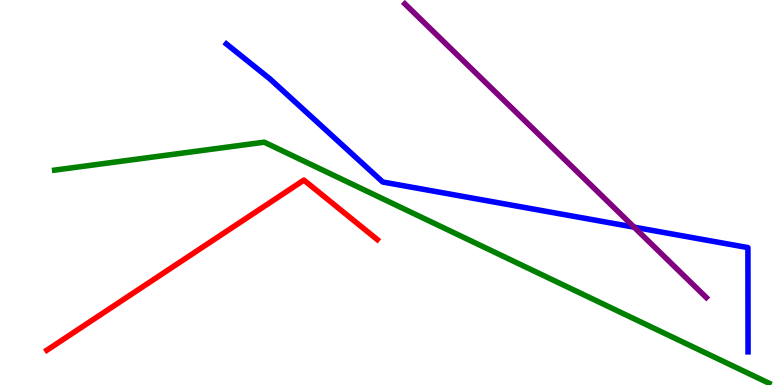[{'lines': ['blue', 'red'], 'intersections': []}, {'lines': ['green', 'red'], 'intersections': []}, {'lines': ['purple', 'red'], 'intersections': []}, {'lines': ['blue', 'green'], 'intersections': []}, {'lines': ['blue', 'purple'], 'intersections': [{'x': 8.18, 'y': 4.1}]}, {'lines': ['green', 'purple'], 'intersections': []}]